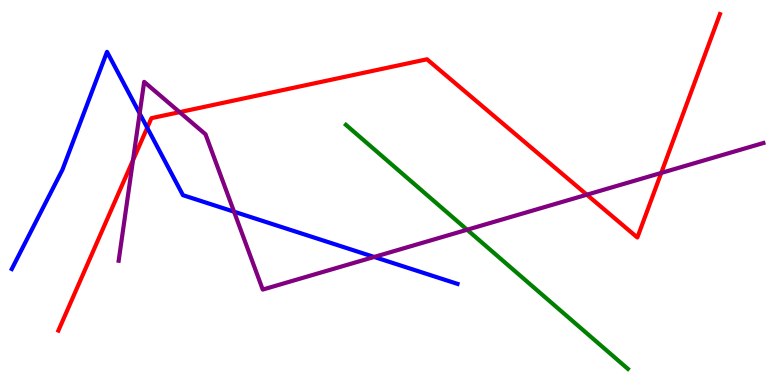[{'lines': ['blue', 'red'], 'intersections': [{'x': 1.9, 'y': 6.68}]}, {'lines': ['green', 'red'], 'intersections': []}, {'lines': ['purple', 'red'], 'intersections': [{'x': 1.72, 'y': 5.84}, {'x': 2.32, 'y': 7.09}, {'x': 7.57, 'y': 4.94}, {'x': 8.53, 'y': 5.51}]}, {'lines': ['blue', 'green'], 'intersections': []}, {'lines': ['blue', 'purple'], 'intersections': [{'x': 1.8, 'y': 7.05}, {'x': 3.02, 'y': 4.5}, {'x': 4.83, 'y': 3.33}]}, {'lines': ['green', 'purple'], 'intersections': [{'x': 6.03, 'y': 4.03}]}]